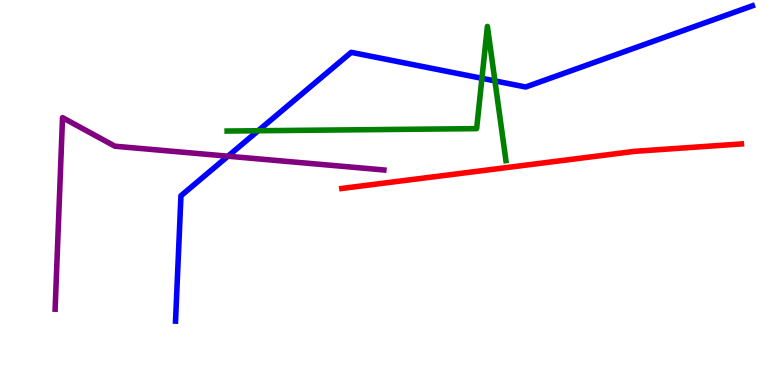[{'lines': ['blue', 'red'], 'intersections': []}, {'lines': ['green', 'red'], 'intersections': []}, {'lines': ['purple', 'red'], 'intersections': []}, {'lines': ['blue', 'green'], 'intersections': [{'x': 3.33, 'y': 6.6}, {'x': 6.22, 'y': 7.97}, {'x': 6.39, 'y': 7.9}]}, {'lines': ['blue', 'purple'], 'intersections': [{'x': 2.94, 'y': 5.94}]}, {'lines': ['green', 'purple'], 'intersections': []}]